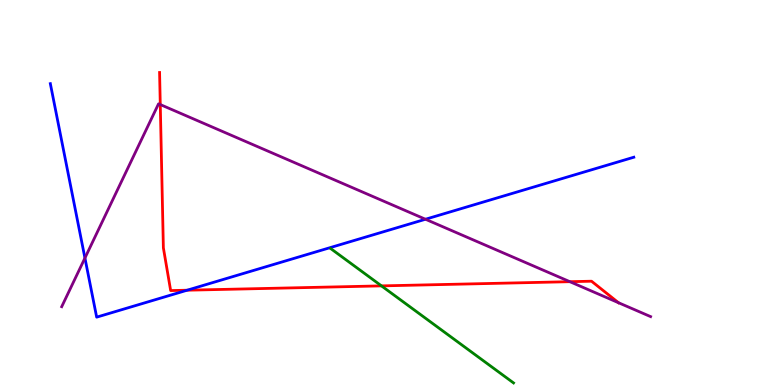[{'lines': ['blue', 'red'], 'intersections': [{'x': 2.42, 'y': 2.46}]}, {'lines': ['green', 'red'], 'intersections': [{'x': 4.92, 'y': 2.57}]}, {'lines': ['purple', 'red'], 'intersections': [{'x': 2.07, 'y': 7.28}, {'x': 7.35, 'y': 2.68}, {'x': 7.98, 'y': 2.14}]}, {'lines': ['blue', 'green'], 'intersections': []}, {'lines': ['blue', 'purple'], 'intersections': [{'x': 1.1, 'y': 3.3}, {'x': 5.49, 'y': 4.31}]}, {'lines': ['green', 'purple'], 'intersections': []}]